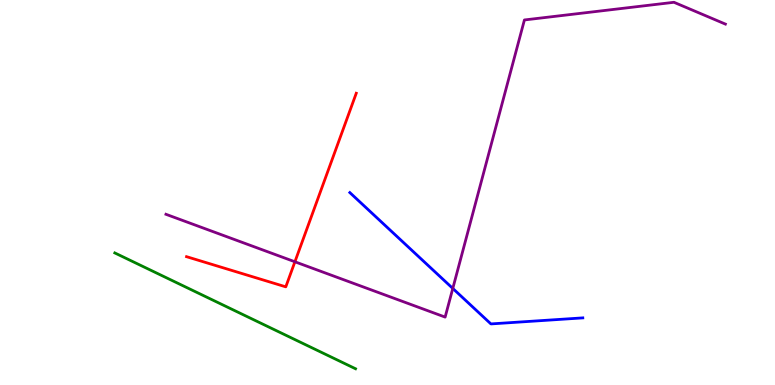[{'lines': ['blue', 'red'], 'intersections': []}, {'lines': ['green', 'red'], 'intersections': []}, {'lines': ['purple', 'red'], 'intersections': [{'x': 3.81, 'y': 3.2}]}, {'lines': ['blue', 'green'], 'intersections': []}, {'lines': ['blue', 'purple'], 'intersections': [{'x': 5.84, 'y': 2.51}]}, {'lines': ['green', 'purple'], 'intersections': []}]